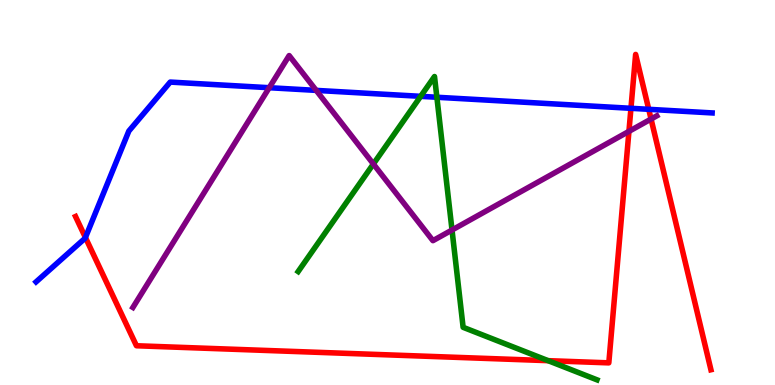[{'lines': ['blue', 'red'], 'intersections': [{'x': 1.1, 'y': 3.83}, {'x': 8.14, 'y': 7.19}, {'x': 8.37, 'y': 7.16}]}, {'lines': ['green', 'red'], 'intersections': [{'x': 7.07, 'y': 0.632}]}, {'lines': ['purple', 'red'], 'intersections': [{'x': 8.12, 'y': 6.59}, {'x': 8.4, 'y': 6.91}]}, {'lines': ['blue', 'green'], 'intersections': [{'x': 5.43, 'y': 7.5}, {'x': 5.64, 'y': 7.47}]}, {'lines': ['blue', 'purple'], 'intersections': [{'x': 3.47, 'y': 7.72}, {'x': 4.08, 'y': 7.65}]}, {'lines': ['green', 'purple'], 'intersections': [{'x': 4.82, 'y': 5.74}, {'x': 5.83, 'y': 4.03}]}]